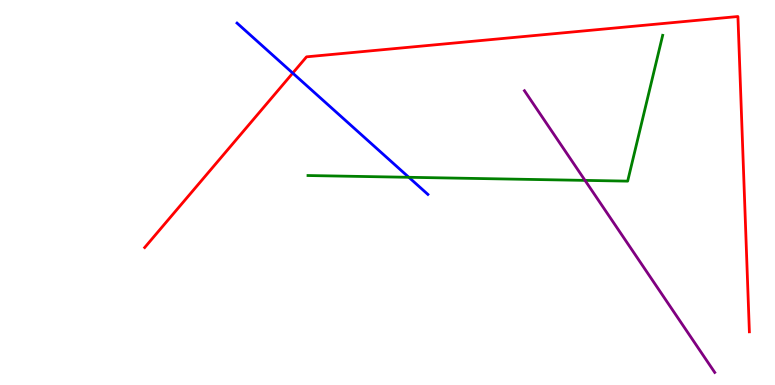[{'lines': ['blue', 'red'], 'intersections': [{'x': 3.78, 'y': 8.1}]}, {'lines': ['green', 'red'], 'intersections': []}, {'lines': ['purple', 'red'], 'intersections': []}, {'lines': ['blue', 'green'], 'intersections': [{'x': 5.28, 'y': 5.39}]}, {'lines': ['blue', 'purple'], 'intersections': []}, {'lines': ['green', 'purple'], 'intersections': [{'x': 7.55, 'y': 5.31}]}]